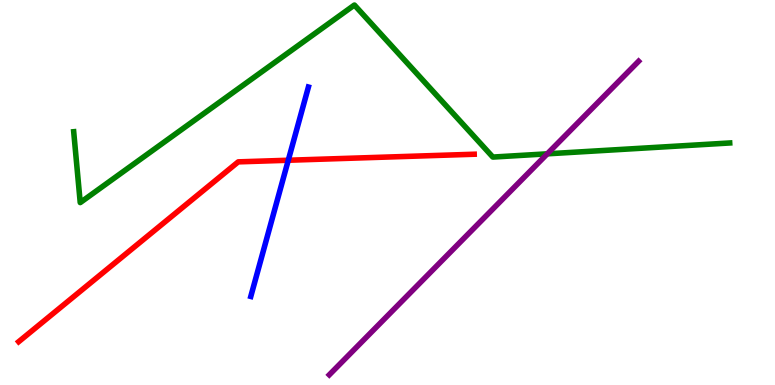[{'lines': ['blue', 'red'], 'intersections': [{'x': 3.72, 'y': 5.84}]}, {'lines': ['green', 'red'], 'intersections': []}, {'lines': ['purple', 'red'], 'intersections': []}, {'lines': ['blue', 'green'], 'intersections': []}, {'lines': ['blue', 'purple'], 'intersections': []}, {'lines': ['green', 'purple'], 'intersections': [{'x': 7.06, 'y': 6.0}]}]